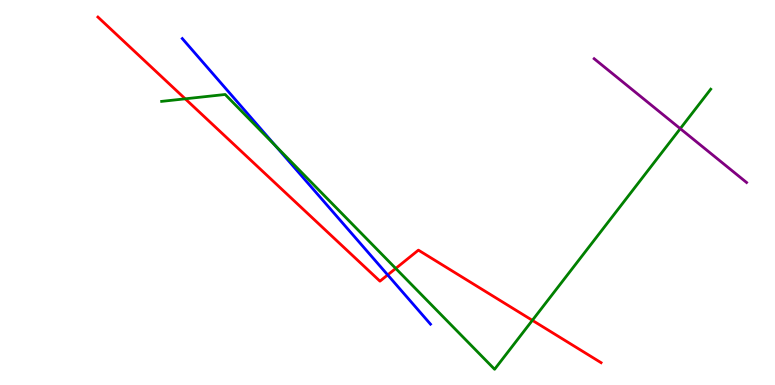[{'lines': ['blue', 'red'], 'intersections': [{'x': 5.0, 'y': 2.86}]}, {'lines': ['green', 'red'], 'intersections': [{'x': 2.39, 'y': 7.43}, {'x': 5.11, 'y': 3.03}, {'x': 6.87, 'y': 1.68}]}, {'lines': ['purple', 'red'], 'intersections': []}, {'lines': ['blue', 'green'], 'intersections': [{'x': 3.55, 'y': 6.21}]}, {'lines': ['blue', 'purple'], 'intersections': []}, {'lines': ['green', 'purple'], 'intersections': [{'x': 8.78, 'y': 6.66}]}]